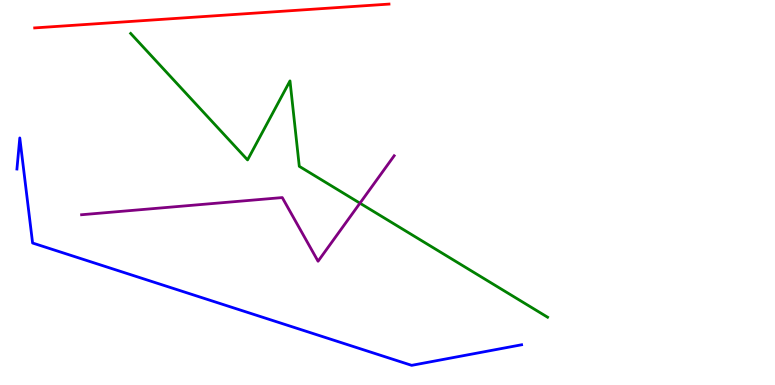[{'lines': ['blue', 'red'], 'intersections': []}, {'lines': ['green', 'red'], 'intersections': []}, {'lines': ['purple', 'red'], 'intersections': []}, {'lines': ['blue', 'green'], 'intersections': []}, {'lines': ['blue', 'purple'], 'intersections': []}, {'lines': ['green', 'purple'], 'intersections': [{'x': 4.64, 'y': 4.72}]}]